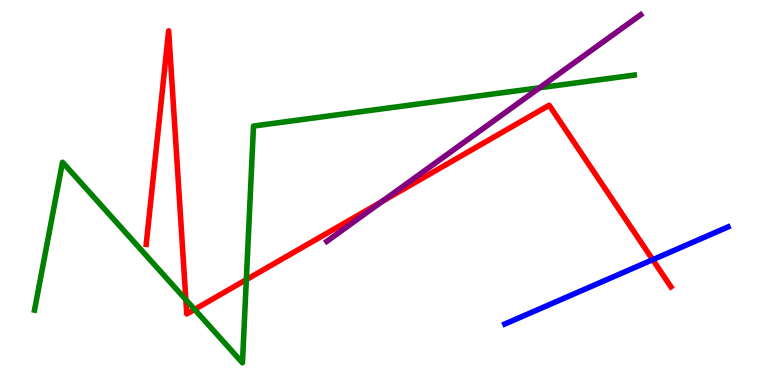[{'lines': ['blue', 'red'], 'intersections': [{'x': 8.42, 'y': 3.25}]}, {'lines': ['green', 'red'], 'intersections': [{'x': 2.4, 'y': 2.22}, {'x': 2.51, 'y': 1.96}, {'x': 3.18, 'y': 2.74}]}, {'lines': ['purple', 'red'], 'intersections': [{'x': 4.93, 'y': 4.76}]}, {'lines': ['blue', 'green'], 'intersections': []}, {'lines': ['blue', 'purple'], 'intersections': []}, {'lines': ['green', 'purple'], 'intersections': [{'x': 6.96, 'y': 7.72}]}]